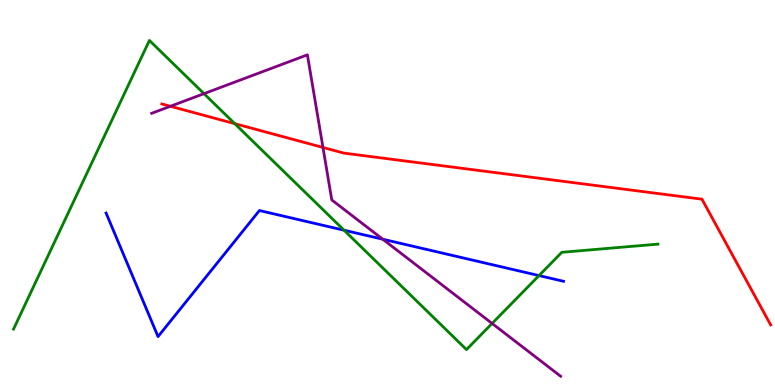[{'lines': ['blue', 'red'], 'intersections': []}, {'lines': ['green', 'red'], 'intersections': [{'x': 3.03, 'y': 6.79}]}, {'lines': ['purple', 'red'], 'intersections': [{'x': 2.2, 'y': 7.24}, {'x': 4.17, 'y': 6.17}]}, {'lines': ['blue', 'green'], 'intersections': [{'x': 4.44, 'y': 4.02}, {'x': 6.95, 'y': 2.84}]}, {'lines': ['blue', 'purple'], 'intersections': [{'x': 4.94, 'y': 3.79}]}, {'lines': ['green', 'purple'], 'intersections': [{'x': 2.63, 'y': 7.57}, {'x': 6.35, 'y': 1.6}]}]